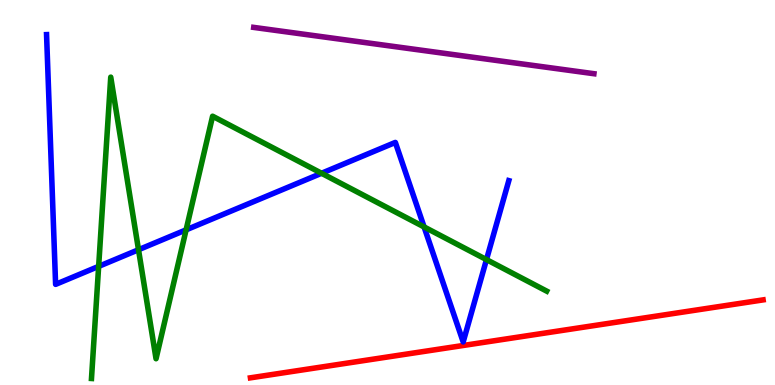[{'lines': ['blue', 'red'], 'intersections': []}, {'lines': ['green', 'red'], 'intersections': []}, {'lines': ['purple', 'red'], 'intersections': []}, {'lines': ['blue', 'green'], 'intersections': [{'x': 1.27, 'y': 3.08}, {'x': 1.79, 'y': 3.51}, {'x': 2.4, 'y': 4.03}, {'x': 4.15, 'y': 5.5}, {'x': 5.47, 'y': 4.11}, {'x': 6.28, 'y': 3.26}]}, {'lines': ['blue', 'purple'], 'intersections': []}, {'lines': ['green', 'purple'], 'intersections': []}]